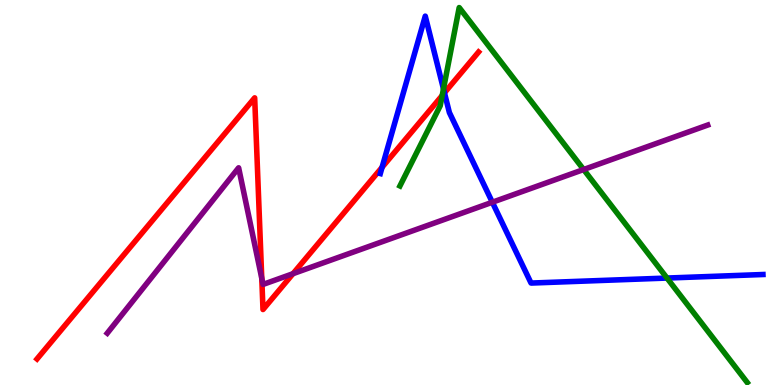[{'lines': ['blue', 'red'], 'intersections': [{'x': 4.93, 'y': 5.66}, {'x': 5.73, 'y': 7.59}]}, {'lines': ['green', 'red'], 'intersections': [{'x': 5.71, 'y': 7.52}]}, {'lines': ['purple', 'red'], 'intersections': [{'x': 3.38, 'y': 2.77}, {'x': 3.78, 'y': 2.89}]}, {'lines': ['blue', 'green'], 'intersections': [{'x': 5.72, 'y': 7.69}, {'x': 8.61, 'y': 2.78}]}, {'lines': ['blue', 'purple'], 'intersections': [{'x': 6.35, 'y': 4.75}]}, {'lines': ['green', 'purple'], 'intersections': [{'x': 7.53, 'y': 5.6}]}]